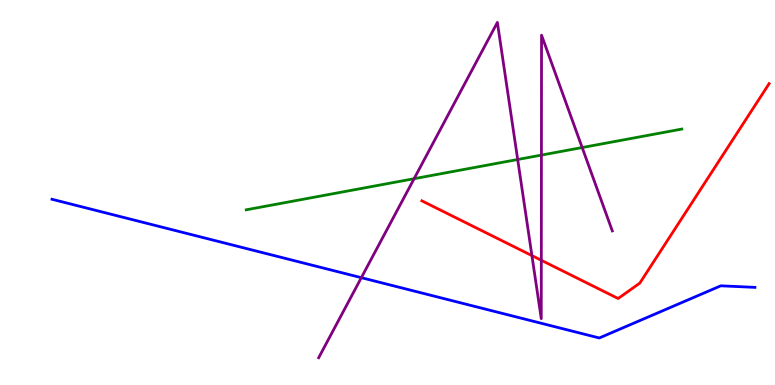[{'lines': ['blue', 'red'], 'intersections': []}, {'lines': ['green', 'red'], 'intersections': []}, {'lines': ['purple', 'red'], 'intersections': [{'x': 6.86, 'y': 3.36}, {'x': 6.98, 'y': 3.24}]}, {'lines': ['blue', 'green'], 'intersections': []}, {'lines': ['blue', 'purple'], 'intersections': [{'x': 4.66, 'y': 2.79}]}, {'lines': ['green', 'purple'], 'intersections': [{'x': 5.34, 'y': 5.36}, {'x': 6.68, 'y': 5.86}, {'x': 6.99, 'y': 5.97}, {'x': 7.51, 'y': 6.17}]}]